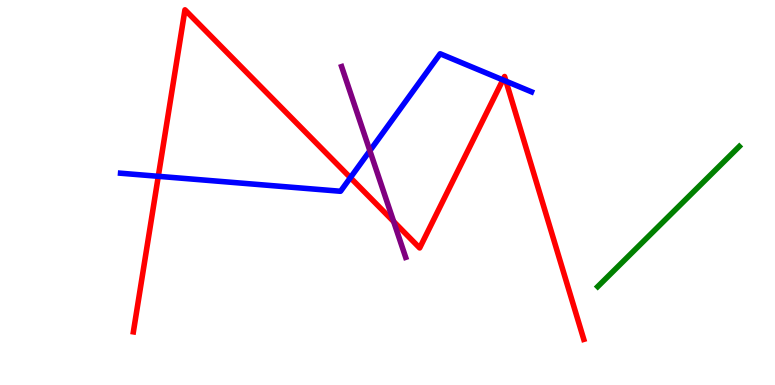[{'lines': ['blue', 'red'], 'intersections': [{'x': 2.04, 'y': 5.42}, {'x': 4.52, 'y': 5.39}, {'x': 6.49, 'y': 7.92}, {'x': 6.53, 'y': 7.89}]}, {'lines': ['green', 'red'], 'intersections': []}, {'lines': ['purple', 'red'], 'intersections': [{'x': 5.08, 'y': 4.25}]}, {'lines': ['blue', 'green'], 'intersections': []}, {'lines': ['blue', 'purple'], 'intersections': [{'x': 4.77, 'y': 6.08}]}, {'lines': ['green', 'purple'], 'intersections': []}]